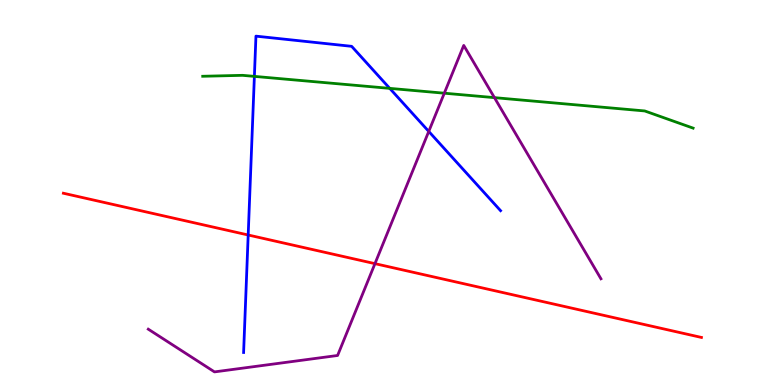[{'lines': ['blue', 'red'], 'intersections': [{'x': 3.2, 'y': 3.9}]}, {'lines': ['green', 'red'], 'intersections': []}, {'lines': ['purple', 'red'], 'intersections': [{'x': 4.84, 'y': 3.15}]}, {'lines': ['blue', 'green'], 'intersections': [{'x': 3.28, 'y': 8.02}, {'x': 5.03, 'y': 7.7}]}, {'lines': ['blue', 'purple'], 'intersections': [{'x': 5.53, 'y': 6.59}]}, {'lines': ['green', 'purple'], 'intersections': [{'x': 5.73, 'y': 7.58}, {'x': 6.38, 'y': 7.46}]}]